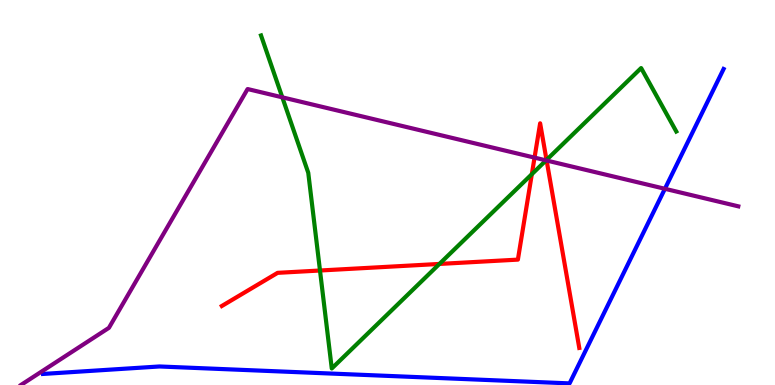[{'lines': ['blue', 'red'], 'intersections': []}, {'lines': ['green', 'red'], 'intersections': [{'x': 4.13, 'y': 2.97}, {'x': 5.67, 'y': 3.14}, {'x': 6.86, 'y': 5.48}, {'x': 7.05, 'y': 5.85}]}, {'lines': ['purple', 'red'], 'intersections': [{'x': 6.9, 'y': 5.91}, {'x': 7.05, 'y': 5.83}]}, {'lines': ['blue', 'green'], 'intersections': []}, {'lines': ['blue', 'purple'], 'intersections': [{'x': 8.58, 'y': 5.1}]}, {'lines': ['green', 'purple'], 'intersections': [{'x': 3.64, 'y': 7.47}, {'x': 7.05, 'y': 5.83}]}]